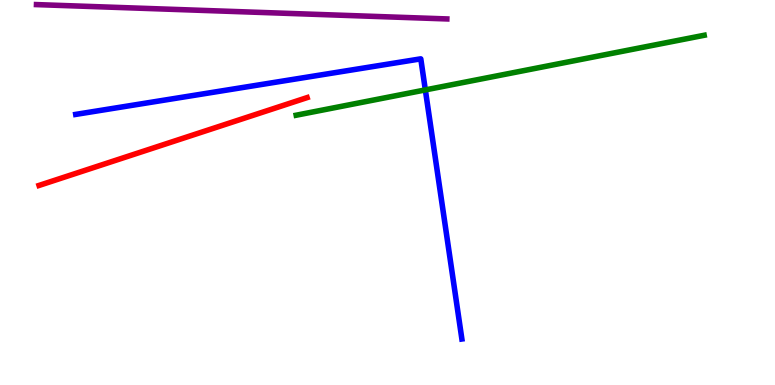[{'lines': ['blue', 'red'], 'intersections': []}, {'lines': ['green', 'red'], 'intersections': []}, {'lines': ['purple', 'red'], 'intersections': []}, {'lines': ['blue', 'green'], 'intersections': [{'x': 5.49, 'y': 7.66}]}, {'lines': ['blue', 'purple'], 'intersections': []}, {'lines': ['green', 'purple'], 'intersections': []}]